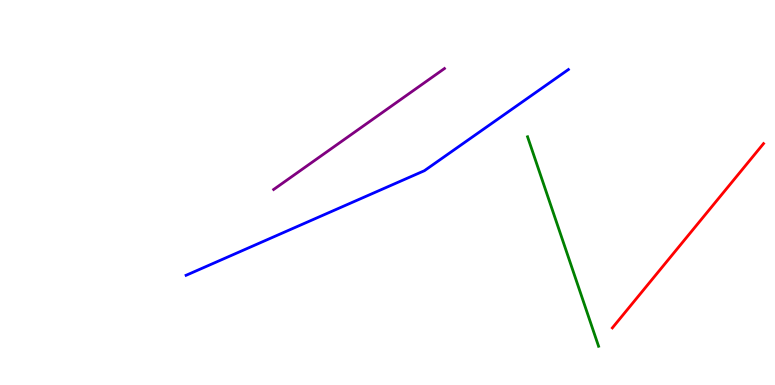[{'lines': ['blue', 'red'], 'intersections': []}, {'lines': ['green', 'red'], 'intersections': []}, {'lines': ['purple', 'red'], 'intersections': []}, {'lines': ['blue', 'green'], 'intersections': []}, {'lines': ['blue', 'purple'], 'intersections': []}, {'lines': ['green', 'purple'], 'intersections': []}]